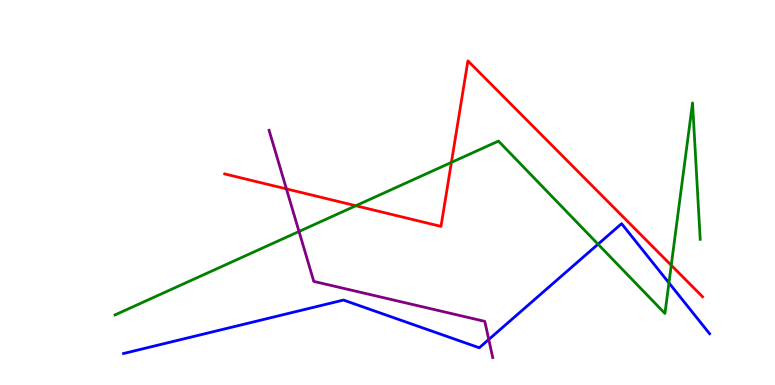[{'lines': ['blue', 'red'], 'intersections': []}, {'lines': ['green', 'red'], 'intersections': [{'x': 4.59, 'y': 4.66}, {'x': 5.82, 'y': 5.78}, {'x': 8.66, 'y': 3.11}]}, {'lines': ['purple', 'red'], 'intersections': [{'x': 3.7, 'y': 5.09}]}, {'lines': ['blue', 'green'], 'intersections': [{'x': 7.72, 'y': 3.66}, {'x': 8.63, 'y': 2.65}]}, {'lines': ['blue', 'purple'], 'intersections': [{'x': 6.31, 'y': 1.18}]}, {'lines': ['green', 'purple'], 'intersections': [{'x': 3.86, 'y': 3.99}]}]